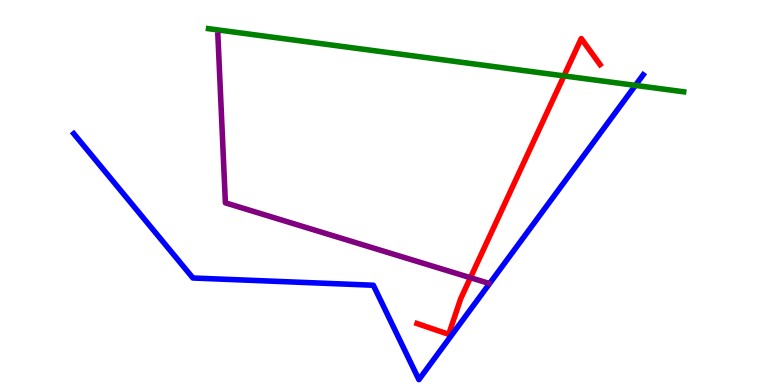[{'lines': ['blue', 'red'], 'intersections': []}, {'lines': ['green', 'red'], 'intersections': [{'x': 7.28, 'y': 8.03}]}, {'lines': ['purple', 'red'], 'intersections': [{'x': 6.07, 'y': 2.79}]}, {'lines': ['blue', 'green'], 'intersections': [{'x': 8.2, 'y': 7.78}]}, {'lines': ['blue', 'purple'], 'intersections': []}, {'lines': ['green', 'purple'], 'intersections': []}]